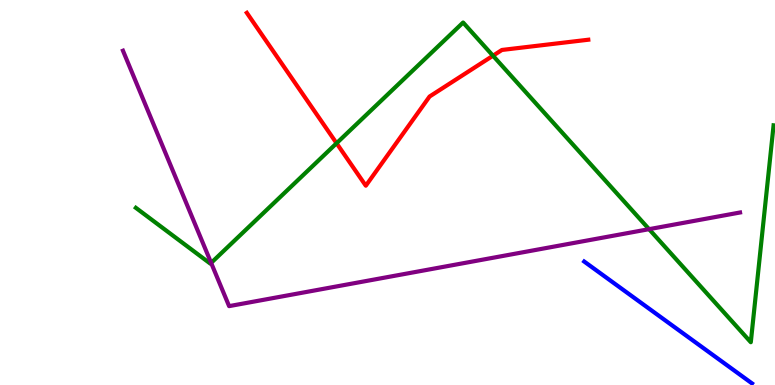[{'lines': ['blue', 'red'], 'intersections': []}, {'lines': ['green', 'red'], 'intersections': [{'x': 4.34, 'y': 6.28}, {'x': 6.36, 'y': 8.55}]}, {'lines': ['purple', 'red'], 'intersections': []}, {'lines': ['blue', 'green'], 'intersections': []}, {'lines': ['blue', 'purple'], 'intersections': []}, {'lines': ['green', 'purple'], 'intersections': [{'x': 2.72, 'y': 3.17}, {'x': 8.38, 'y': 4.05}]}]